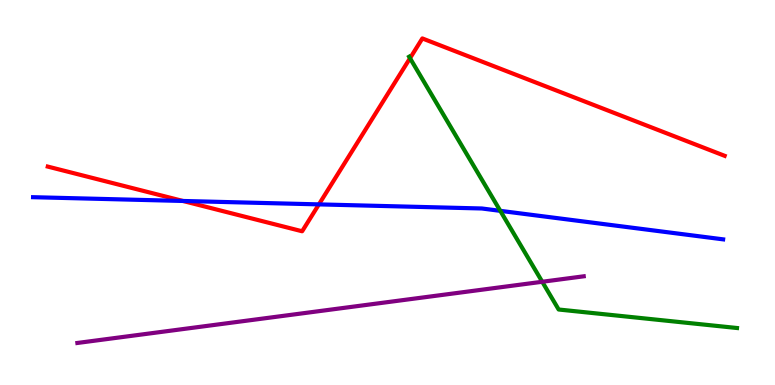[{'lines': ['blue', 'red'], 'intersections': [{'x': 2.36, 'y': 4.78}, {'x': 4.11, 'y': 4.69}]}, {'lines': ['green', 'red'], 'intersections': [{'x': 5.29, 'y': 8.49}]}, {'lines': ['purple', 'red'], 'intersections': []}, {'lines': ['blue', 'green'], 'intersections': [{'x': 6.46, 'y': 4.52}]}, {'lines': ['blue', 'purple'], 'intersections': []}, {'lines': ['green', 'purple'], 'intersections': [{'x': 7.0, 'y': 2.68}]}]